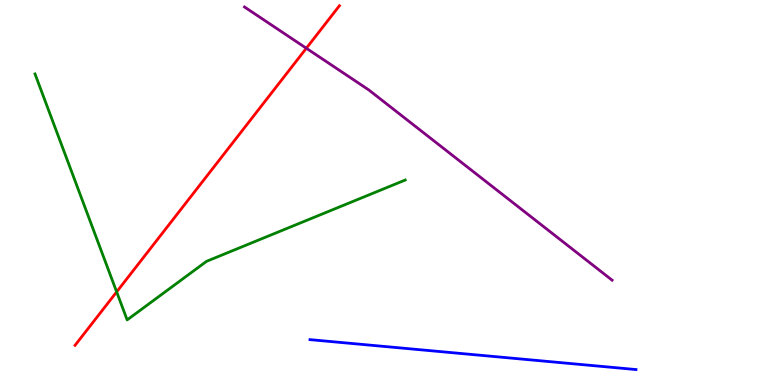[{'lines': ['blue', 'red'], 'intersections': []}, {'lines': ['green', 'red'], 'intersections': [{'x': 1.51, 'y': 2.42}]}, {'lines': ['purple', 'red'], 'intersections': [{'x': 3.95, 'y': 8.75}]}, {'lines': ['blue', 'green'], 'intersections': []}, {'lines': ['blue', 'purple'], 'intersections': []}, {'lines': ['green', 'purple'], 'intersections': []}]